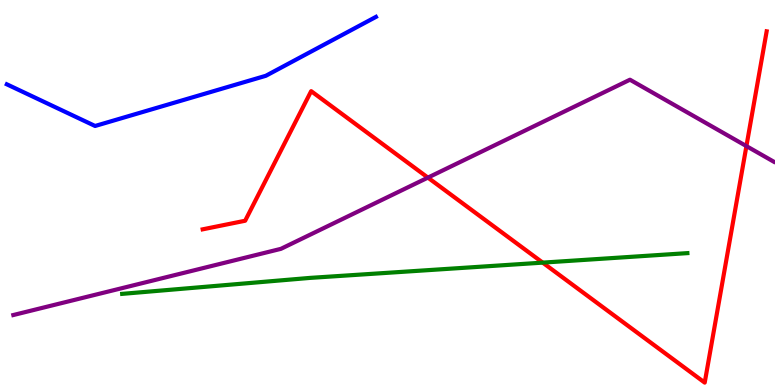[{'lines': ['blue', 'red'], 'intersections': []}, {'lines': ['green', 'red'], 'intersections': [{'x': 7.0, 'y': 3.18}]}, {'lines': ['purple', 'red'], 'intersections': [{'x': 5.52, 'y': 5.39}, {'x': 9.63, 'y': 6.21}]}, {'lines': ['blue', 'green'], 'intersections': []}, {'lines': ['blue', 'purple'], 'intersections': []}, {'lines': ['green', 'purple'], 'intersections': []}]